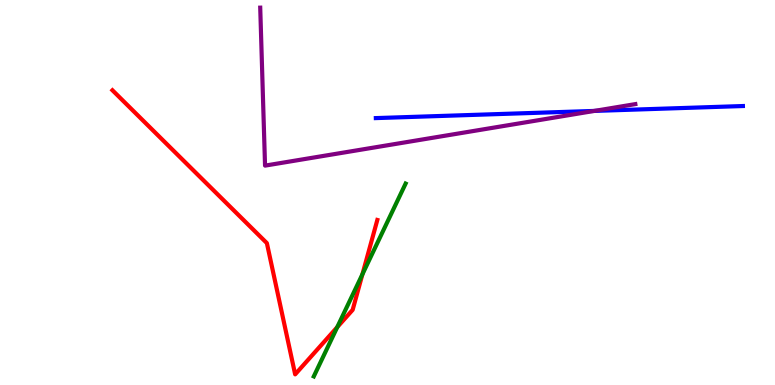[{'lines': ['blue', 'red'], 'intersections': []}, {'lines': ['green', 'red'], 'intersections': [{'x': 4.35, 'y': 1.5}, {'x': 4.68, 'y': 2.88}]}, {'lines': ['purple', 'red'], 'intersections': []}, {'lines': ['blue', 'green'], 'intersections': []}, {'lines': ['blue', 'purple'], 'intersections': [{'x': 7.67, 'y': 7.12}]}, {'lines': ['green', 'purple'], 'intersections': []}]